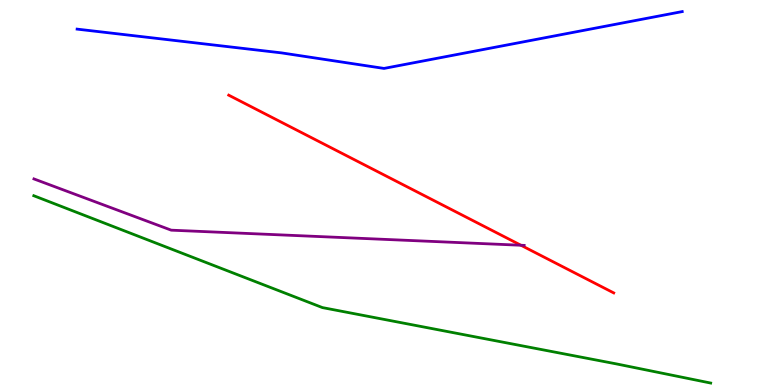[{'lines': ['blue', 'red'], 'intersections': []}, {'lines': ['green', 'red'], 'intersections': []}, {'lines': ['purple', 'red'], 'intersections': [{'x': 6.72, 'y': 3.63}]}, {'lines': ['blue', 'green'], 'intersections': []}, {'lines': ['blue', 'purple'], 'intersections': []}, {'lines': ['green', 'purple'], 'intersections': []}]